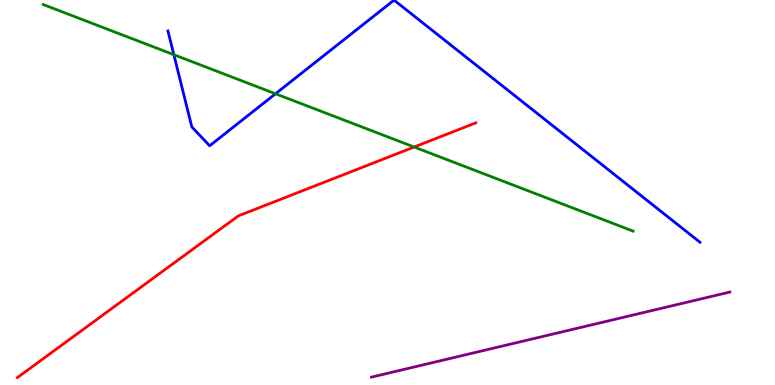[{'lines': ['blue', 'red'], 'intersections': []}, {'lines': ['green', 'red'], 'intersections': [{'x': 5.34, 'y': 6.18}]}, {'lines': ['purple', 'red'], 'intersections': []}, {'lines': ['blue', 'green'], 'intersections': [{'x': 2.24, 'y': 8.58}, {'x': 3.56, 'y': 7.56}]}, {'lines': ['blue', 'purple'], 'intersections': []}, {'lines': ['green', 'purple'], 'intersections': []}]